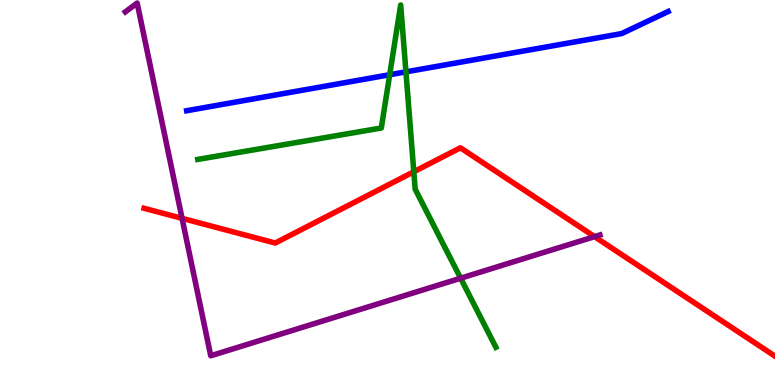[{'lines': ['blue', 'red'], 'intersections': []}, {'lines': ['green', 'red'], 'intersections': [{'x': 5.34, 'y': 5.54}]}, {'lines': ['purple', 'red'], 'intersections': [{'x': 2.35, 'y': 4.33}, {'x': 7.67, 'y': 3.85}]}, {'lines': ['blue', 'green'], 'intersections': [{'x': 5.03, 'y': 8.06}, {'x': 5.24, 'y': 8.13}]}, {'lines': ['blue', 'purple'], 'intersections': []}, {'lines': ['green', 'purple'], 'intersections': [{'x': 5.94, 'y': 2.77}]}]